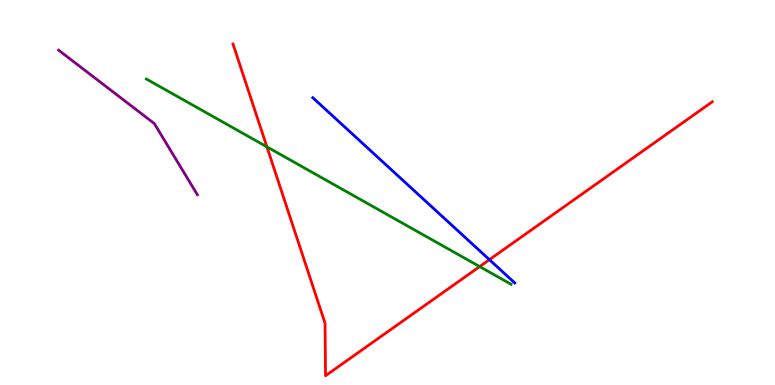[{'lines': ['blue', 'red'], 'intersections': [{'x': 6.31, 'y': 3.26}]}, {'lines': ['green', 'red'], 'intersections': [{'x': 3.44, 'y': 6.19}, {'x': 6.19, 'y': 3.08}]}, {'lines': ['purple', 'red'], 'intersections': []}, {'lines': ['blue', 'green'], 'intersections': []}, {'lines': ['blue', 'purple'], 'intersections': []}, {'lines': ['green', 'purple'], 'intersections': []}]